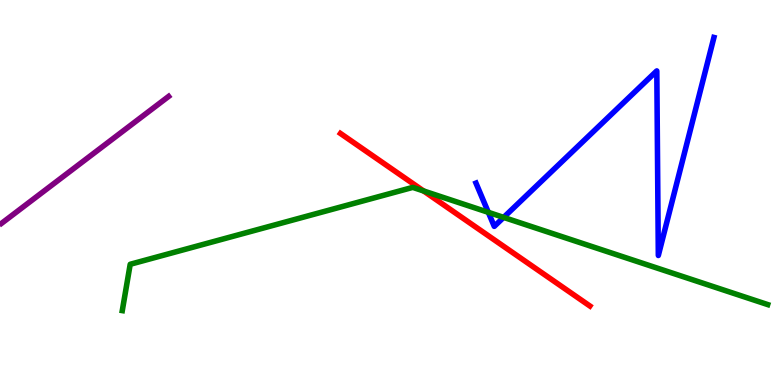[{'lines': ['blue', 'red'], 'intersections': []}, {'lines': ['green', 'red'], 'intersections': [{'x': 5.47, 'y': 5.04}]}, {'lines': ['purple', 'red'], 'intersections': []}, {'lines': ['blue', 'green'], 'intersections': [{'x': 6.3, 'y': 4.48}, {'x': 6.5, 'y': 4.35}]}, {'lines': ['blue', 'purple'], 'intersections': []}, {'lines': ['green', 'purple'], 'intersections': []}]